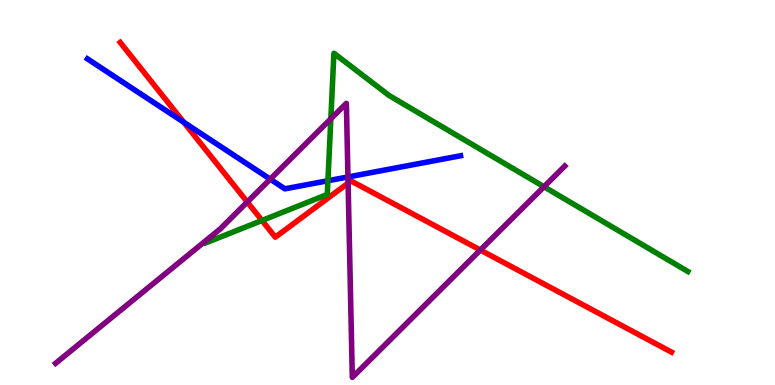[{'lines': ['blue', 'red'], 'intersections': [{'x': 2.37, 'y': 6.82}]}, {'lines': ['green', 'red'], 'intersections': [{'x': 3.38, 'y': 4.27}]}, {'lines': ['purple', 'red'], 'intersections': [{'x': 3.19, 'y': 4.75}, {'x': 4.49, 'y': 5.24}, {'x': 6.2, 'y': 3.51}]}, {'lines': ['blue', 'green'], 'intersections': [{'x': 4.23, 'y': 5.31}]}, {'lines': ['blue', 'purple'], 'intersections': [{'x': 3.49, 'y': 5.35}, {'x': 4.49, 'y': 5.4}]}, {'lines': ['green', 'purple'], 'intersections': [{'x': 4.27, 'y': 6.91}, {'x': 7.02, 'y': 5.15}]}]